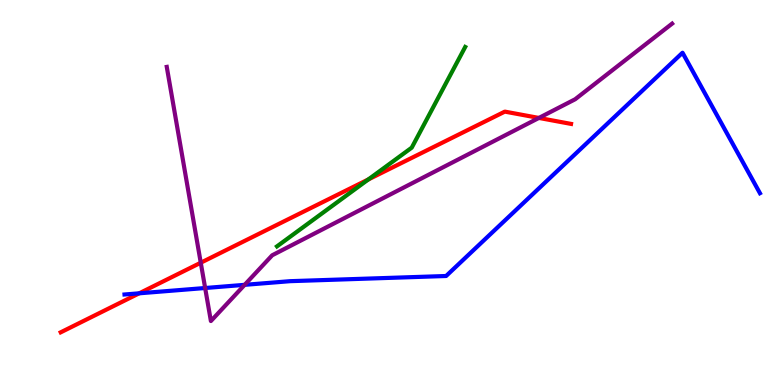[{'lines': ['blue', 'red'], 'intersections': [{'x': 1.8, 'y': 2.38}]}, {'lines': ['green', 'red'], 'intersections': [{'x': 4.75, 'y': 5.34}]}, {'lines': ['purple', 'red'], 'intersections': [{'x': 2.59, 'y': 3.18}, {'x': 6.95, 'y': 6.94}]}, {'lines': ['blue', 'green'], 'intersections': []}, {'lines': ['blue', 'purple'], 'intersections': [{'x': 2.65, 'y': 2.52}, {'x': 3.16, 'y': 2.6}]}, {'lines': ['green', 'purple'], 'intersections': []}]